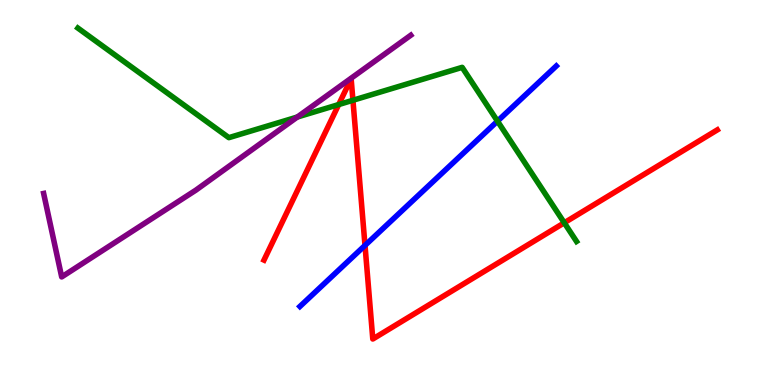[{'lines': ['blue', 'red'], 'intersections': [{'x': 4.71, 'y': 3.63}]}, {'lines': ['green', 'red'], 'intersections': [{'x': 4.37, 'y': 7.28}, {'x': 4.55, 'y': 7.4}, {'x': 7.28, 'y': 4.21}]}, {'lines': ['purple', 'red'], 'intersections': []}, {'lines': ['blue', 'green'], 'intersections': [{'x': 6.42, 'y': 6.85}]}, {'lines': ['blue', 'purple'], 'intersections': []}, {'lines': ['green', 'purple'], 'intersections': [{'x': 3.84, 'y': 6.96}]}]